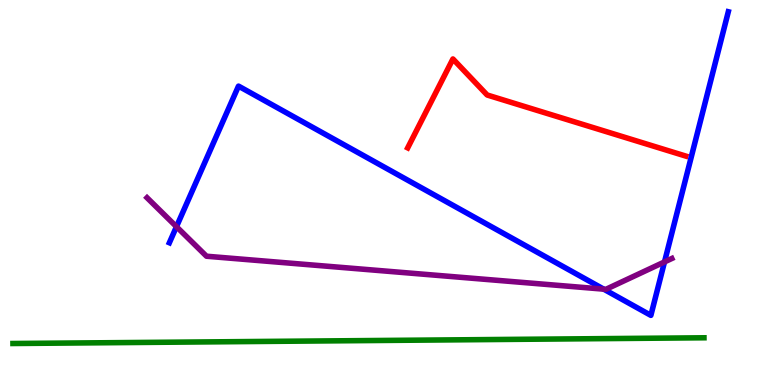[{'lines': ['blue', 'red'], 'intersections': []}, {'lines': ['green', 'red'], 'intersections': []}, {'lines': ['purple', 'red'], 'intersections': []}, {'lines': ['blue', 'green'], 'intersections': []}, {'lines': ['blue', 'purple'], 'intersections': [{'x': 2.28, 'y': 4.11}, {'x': 7.79, 'y': 2.49}, {'x': 8.57, 'y': 3.2}]}, {'lines': ['green', 'purple'], 'intersections': []}]